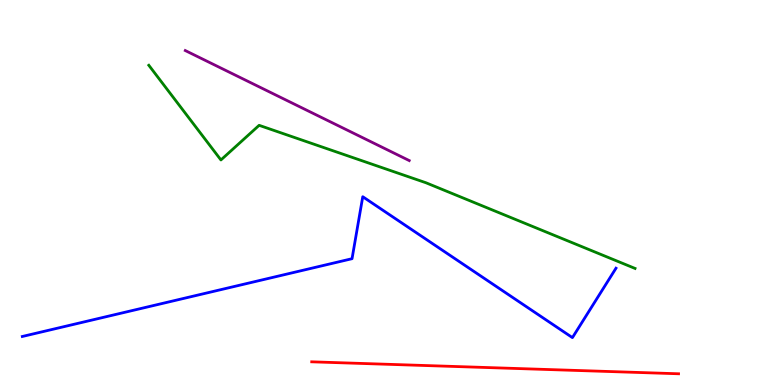[{'lines': ['blue', 'red'], 'intersections': []}, {'lines': ['green', 'red'], 'intersections': []}, {'lines': ['purple', 'red'], 'intersections': []}, {'lines': ['blue', 'green'], 'intersections': []}, {'lines': ['blue', 'purple'], 'intersections': []}, {'lines': ['green', 'purple'], 'intersections': []}]